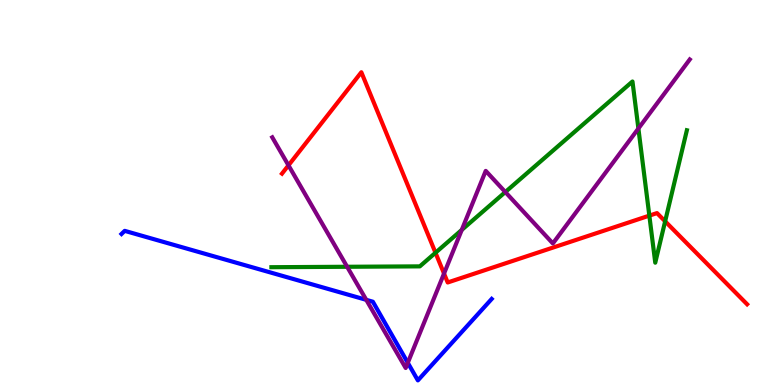[{'lines': ['blue', 'red'], 'intersections': []}, {'lines': ['green', 'red'], 'intersections': [{'x': 5.62, 'y': 3.44}, {'x': 8.38, 'y': 4.4}, {'x': 8.58, 'y': 4.25}]}, {'lines': ['purple', 'red'], 'intersections': [{'x': 3.72, 'y': 5.71}, {'x': 5.73, 'y': 2.89}]}, {'lines': ['blue', 'green'], 'intersections': []}, {'lines': ['blue', 'purple'], 'intersections': [{'x': 4.73, 'y': 2.21}, {'x': 5.26, 'y': 0.577}]}, {'lines': ['green', 'purple'], 'intersections': [{'x': 4.48, 'y': 3.07}, {'x': 5.96, 'y': 4.03}, {'x': 6.52, 'y': 5.01}, {'x': 8.24, 'y': 6.66}]}]